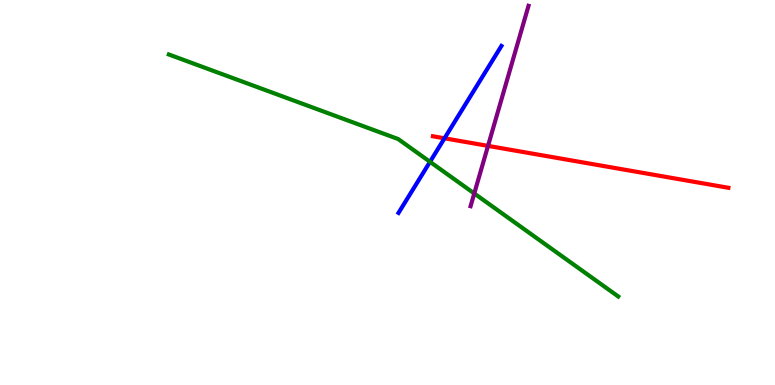[{'lines': ['blue', 'red'], 'intersections': [{'x': 5.74, 'y': 6.41}]}, {'lines': ['green', 'red'], 'intersections': []}, {'lines': ['purple', 'red'], 'intersections': [{'x': 6.3, 'y': 6.21}]}, {'lines': ['blue', 'green'], 'intersections': [{'x': 5.55, 'y': 5.8}]}, {'lines': ['blue', 'purple'], 'intersections': []}, {'lines': ['green', 'purple'], 'intersections': [{'x': 6.12, 'y': 4.97}]}]